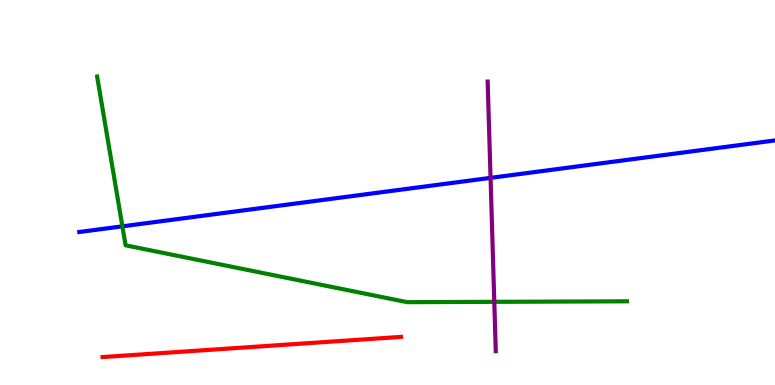[{'lines': ['blue', 'red'], 'intersections': []}, {'lines': ['green', 'red'], 'intersections': []}, {'lines': ['purple', 'red'], 'intersections': []}, {'lines': ['blue', 'green'], 'intersections': [{'x': 1.58, 'y': 4.12}]}, {'lines': ['blue', 'purple'], 'intersections': [{'x': 6.33, 'y': 5.38}]}, {'lines': ['green', 'purple'], 'intersections': [{'x': 6.38, 'y': 2.16}]}]